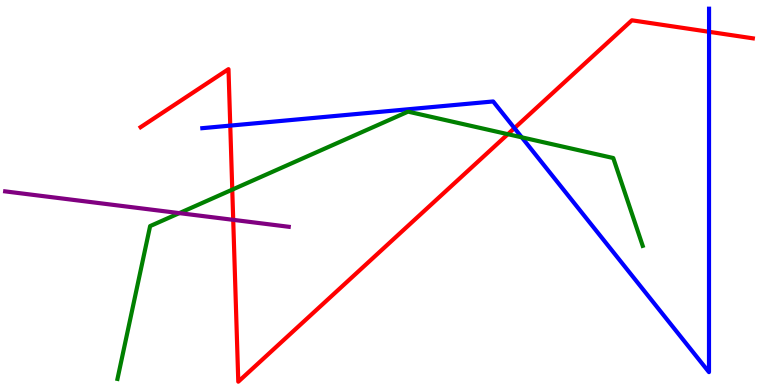[{'lines': ['blue', 'red'], 'intersections': [{'x': 2.97, 'y': 6.74}, {'x': 6.64, 'y': 6.67}, {'x': 9.15, 'y': 9.17}]}, {'lines': ['green', 'red'], 'intersections': [{'x': 3.0, 'y': 5.07}, {'x': 6.55, 'y': 6.51}]}, {'lines': ['purple', 'red'], 'intersections': [{'x': 3.01, 'y': 4.29}]}, {'lines': ['blue', 'green'], 'intersections': [{'x': 6.73, 'y': 6.43}]}, {'lines': ['blue', 'purple'], 'intersections': []}, {'lines': ['green', 'purple'], 'intersections': [{'x': 2.31, 'y': 4.46}]}]